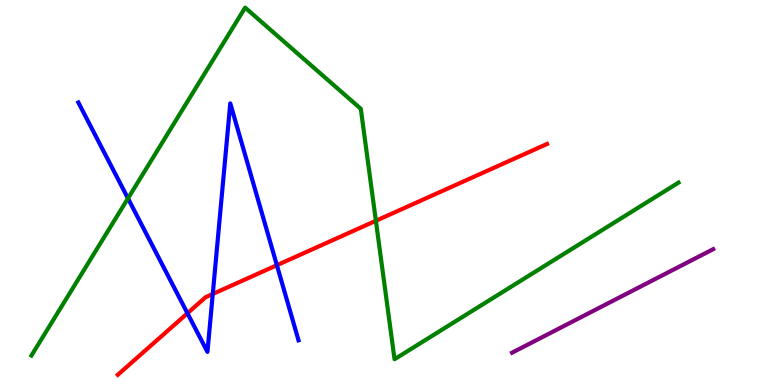[{'lines': ['blue', 'red'], 'intersections': [{'x': 2.42, 'y': 1.86}, {'x': 2.75, 'y': 2.36}, {'x': 3.57, 'y': 3.11}]}, {'lines': ['green', 'red'], 'intersections': [{'x': 4.85, 'y': 4.27}]}, {'lines': ['purple', 'red'], 'intersections': []}, {'lines': ['blue', 'green'], 'intersections': [{'x': 1.65, 'y': 4.85}]}, {'lines': ['blue', 'purple'], 'intersections': []}, {'lines': ['green', 'purple'], 'intersections': []}]